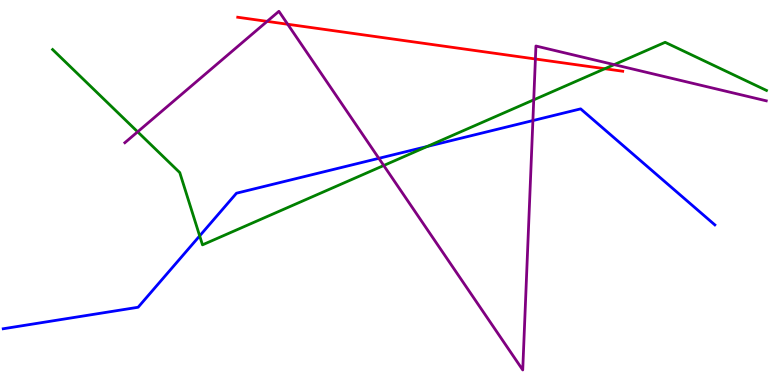[{'lines': ['blue', 'red'], 'intersections': []}, {'lines': ['green', 'red'], 'intersections': [{'x': 7.8, 'y': 8.21}]}, {'lines': ['purple', 'red'], 'intersections': [{'x': 3.45, 'y': 9.44}, {'x': 3.71, 'y': 9.37}, {'x': 6.91, 'y': 8.47}]}, {'lines': ['blue', 'green'], 'intersections': [{'x': 2.58, 'y': 3.87}, {'x': 5.51, 'y': 6.2}]}, {'lines': ['blue', 'purple'], 'intersections': [{'x': 4.89, 'y': 5.89}, {'x': 6.88, 'y': 6.87}]}, {'lines': ['green', 'purple'], 'intersections': [{'x': 1.78, 'y': 6.58}, {'x': 4.95, 'y': 5.7}, {'x': 6.89, 'y': 7.41}, {'x': 7.92, 'y': 8.32}]}]